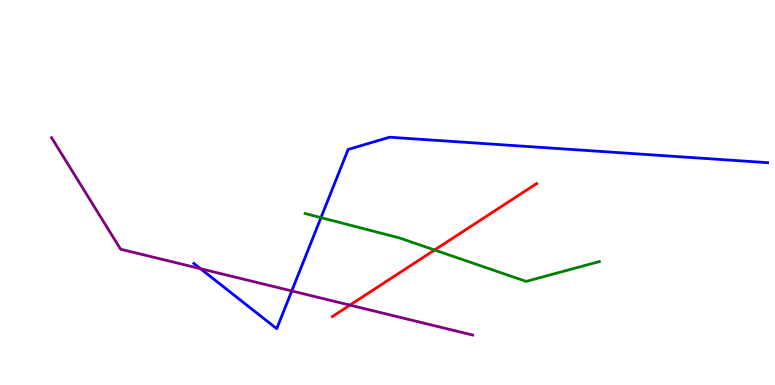[{'lines': ['blue', 'red'], 'intersections': []}, {'lines': ['green', 'red'], 'intersections': [{'x': 5.61, 'y': 3.51}]}, {'lines': ['purple', 'red'], 'intersections': [{'x': 4.51, 'y': 2.07}]}, {'lines': ['blue', 'green'], 'intersections': [{'x': 4.14, 'y': 4.35}]}, {'lines': ['blue', 'purple'], 'intersections': [{'x': 2.59, 'y': 3.02}, {'x': 3.76, 'y': 2.44}]}, {'lines': ['green', 'purple'], 'intersections': []}]